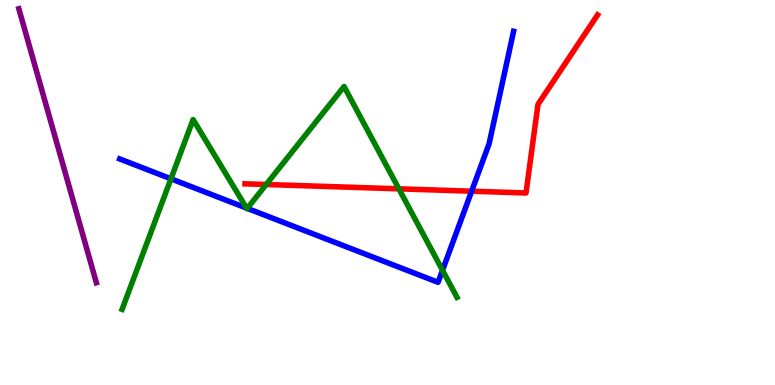[{'lines': ['blue', 'red'], 'intersections': [{'x': 6.09, 'y': 5.03}]}, {'lines': ['green', 'red'], 'intersections': [{'x': 3.43, 'y': 5.21}, {'x': 5.15, 'y': 5.1}]}, {'lines': ['purple', 'red'], 'intersections': []}, {'lines': ['blue', 'green'], 'intersections': [{'x': 2.21, 'y': 5.36}, {'x': 3.18, 'y': 4.6}, {'x': 3.19, 'y': 4.59}, {'x': 5.71, 'y': 2.98}]}, {'lines': ['blue', 'purple'], 'intersections': []}, {'lines': ['green', 'purple'], 'intersections': []}]